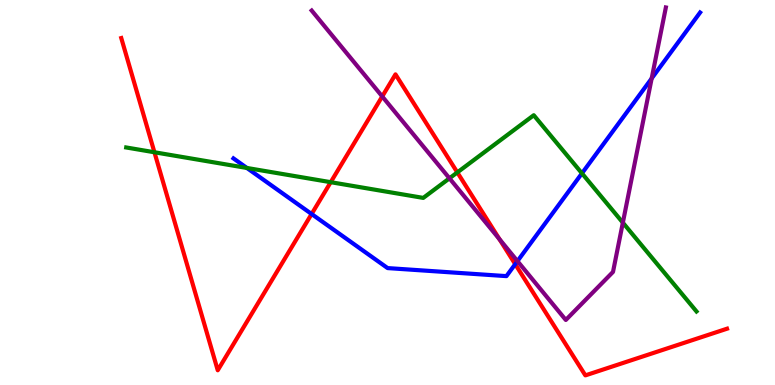[{'lines': ['blue', 'red'], 'intersections': [{'x': 4.02, 'y': 4.44}, {'x': 6.65, 'y': 3.14}]}, {'lines': ['green', 'red'], 'intersections': [{'x': 1.99, 'y': 6.05}, {'x': 4.27, 'y': 5.27}, {'x': 5.9, 'y': 5.52}]}, {'lines': ['purple', 'red'], 'intersections': [{'x': 4.93, 'y': 7.49}, {'x': 6.44, 'y': 3.79}]}, {'lines': ['blue', 'green'], 'intersections': [{'x': 3.19, 'y': 5.64}, {'x': 7.51, 'y': 5.5}]}, {'lines': ['blue', 'purple'], 'intersections': [{'x': 6.68, 'y': 3.22}, {'x': 8.41, 'y': 7.96}]}, {'lines': ['green', 'purple'], 'intersections': [{'x': 5.8, 'y': 5.37}, {'x': 8.04, 'y': 4.22}]}]